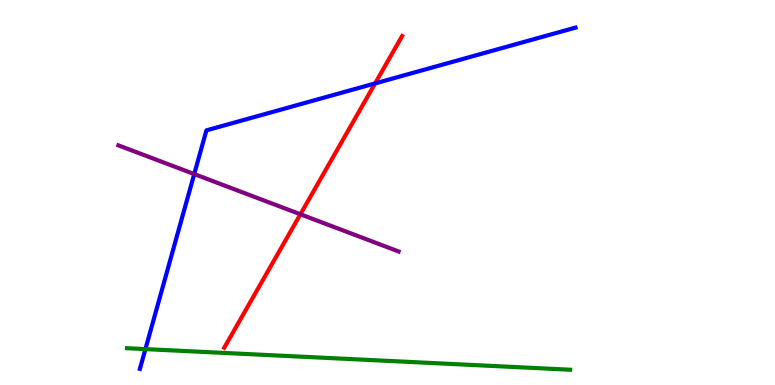[{'lines': ['blue', 'red'], 'intersections': [{'x': 4.84, 'y': 7.83}]}, {'lines': ['green', 'red'], 'intersections': []}, {'lines': ['purple', 'red'], 'intersections': [{'x': 3.88, 'y': 4.43}]}, {'lines': ['blue', 'green'], 'intersections': [{'x': 1.88, 'y': 0.932}]}, {'lines': ['blue', 'purple'], 'intersections': [{'x': 2.51, 'y': 5.48}]}, {'lines': ['green', 'purple'], 'intersections': []}]